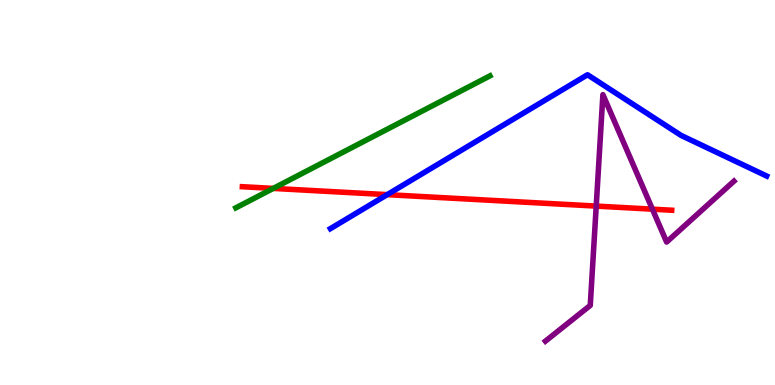[{'lines': ['blue', 'red'], 'intersections': [{'x': 5.0, 'y': 4.94}]}, {'lines': ['green', 'red'], 'intersections': [{'x': 3.53, 'y': 5.11}]}, {'lines': ['purple', 'red'], 'intersections': [{'x': 7.69, 'y': 4.65}, {'x': 8.42, 'y': 4.57}]}, {'lines': ['blue', 'green'], 'intersections': []}, {'lines': ['blue', 'purple'], 'intersections': []}, {'lines': ['green', 'purple'], 'intersections': []}]